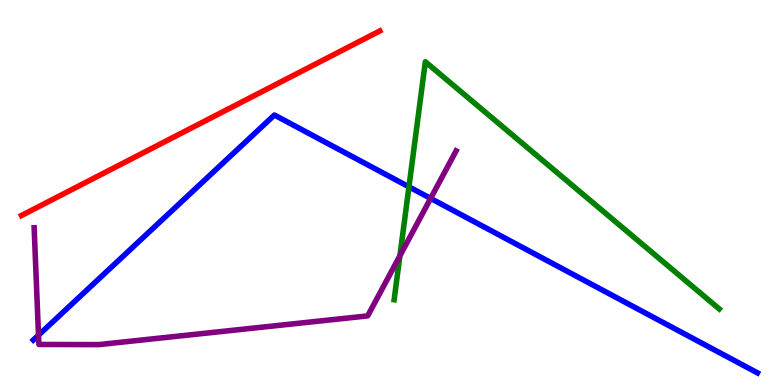[{'lines': ['blue', 'red'], 'intersections': []}, {'lines': ['green', 'red'], 'intersections': []}, {'lines': ['purple', 'red'], 'intersections': []}, {'lines': ['blue', 'green'], 'intersections': [{'x': 5.28, 'y': 5.15}]}, {'lines': ['blue', 'purple'], 'intersections': [{'x': 0.497, 'y': 1.29}, {'x': 5.56, 'y': 4.85}]}, {'lines': ['green', 'purple'], 'intersections': [{'x': 5.16, 'y': 3.36}]}]